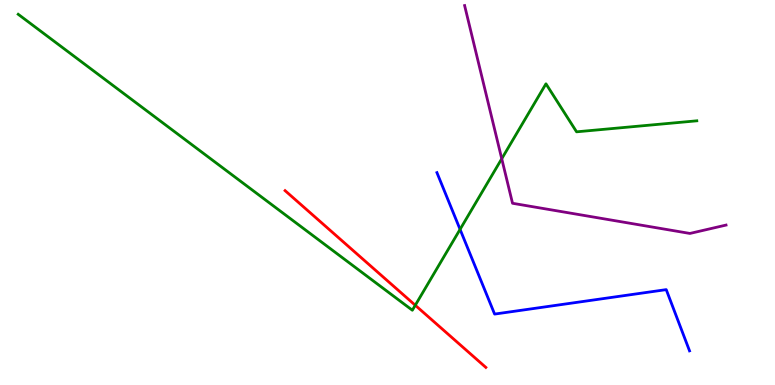[{'lines': ['blue', 'red'], 'intersections': []}, {'lines': ['green', 'red'], 'intersections': [{'x': 5.36, 'y': 2.07}]}, {'lines': ['purple', 'red'], 'intersections': []}, {'lines': ['blue', 'green'], 'intersections': [{'x': 5.94, 'y': 4.04}]}, {'lines': ['blue', 'purple'], 'intersections': []}, {'lines': ['green', 'purple'], 'intersections': [{'x': 6.47, 'y': 5.88}]}]